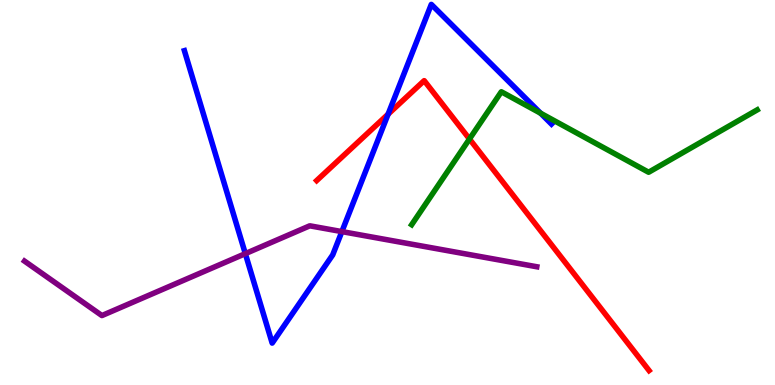[{'lines': ['blue', 'red'], 'intersections': [{'x': 5.01, 'y': 7.03}]}, {'lines': ['green', 'red'], 'intersections': [{'x': 6.06, 'y': 6.39}]}, {'lines': ['purple', 'red'], 'intersections': []}, {'lines': ['blue', 'green'], 'intersections': [{'x': 6.98, 'y': 7.06}]}, {'lines': ['blue', 'purple'], 'intersections': [{'x': 3.17, 'y': 3.41}, {'x': 4.41, 'y': 3.98}]}, {'lines': ['green', 'purple'], 'intersections': []}]